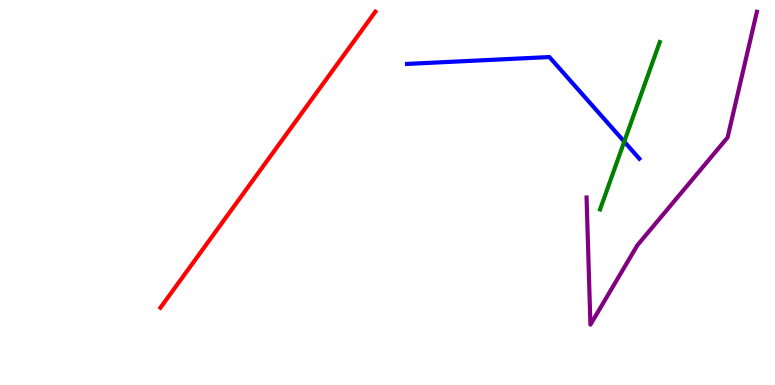[{'lines': ['blue', 'red'], 'intersections': []}, {'lines': ['green', 'red'], 'intersections': []}, {'lines': ['purple', 'red'], 'intersections': []}, {'lines': ['blue', 'green'], 'intersections': [{'x': 8.05, 'y': 6.32}]}, {'lines': ['blue', 'purple'], 'intersections': []}, {'lines': ['green', 'purple'], 'intersections': []}]